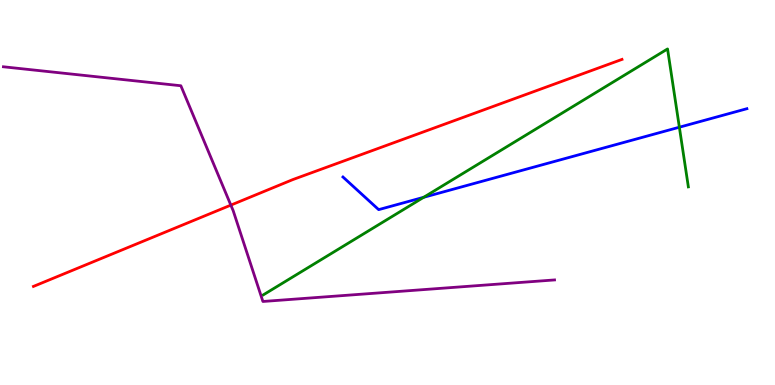[{'lines': ['blue', 'red'], 'intersections': []}, {'lines': ['green', 'red'], 'intersections': []}, {'lines': ['purple', 'red'], 'intersections': [{'x': 2.98, 'y': 4.67}]}, {'lines': ['blue', 'green'], 'intersections': [{'x': 5.47, 'y': 4.88}, {'x': 8.77, 'y': 6.7}]}, {'lines': ['blue', 'purple'], 'intersections': []}, {'lines': ['green', 'purple'], 'intersections': []}]